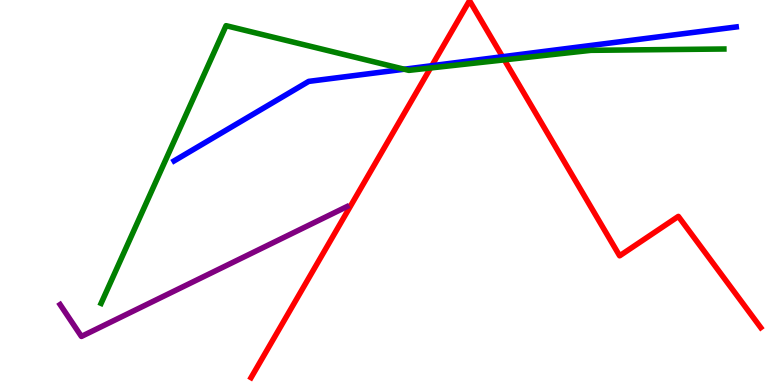[{'lines': ['blue', 'red'], 'intersections': [{'x': 5.57, 'y': 8.29}, {'x': 6.48, 'y': 8.53}]}, {'lines': ['green', 'red'], 'intersections': [{'x': 5.56, 'y': 8.23}, {'x': 6.51, 'y': 8.45}]}, {'lines': ['purple', 'red'], 'intersections': []}, {'lines': ['blue', 'green'], 'intersections': [{'x': 5.22, 'y': 8.2}]}, {'lines': ['blue', 'purple'], 'intersections': []}, {'lines': ['green', 'purple'], 'intersections': []}]